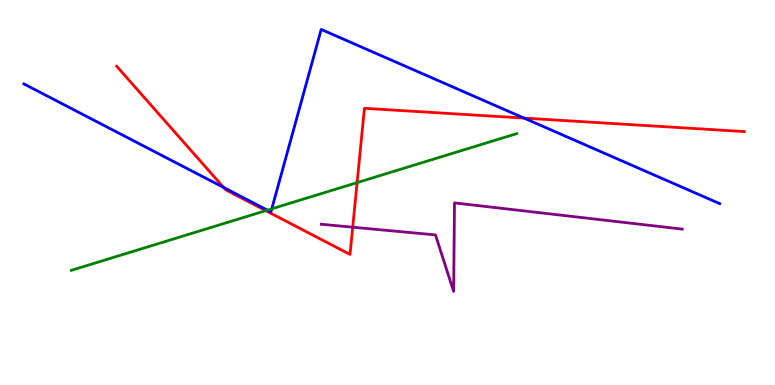[{'lines': ['blue', 'red'], 'intersections': [{'x': 2.89, 'y': 5.13}, {'x': 6.76, 'y': 6.93}]}, {'lines': ['green', 'red'], 'intersections': [{'x': 3.43, 'y': 4.53}, {'x': 4.61, 'y': 5.26}]}, {'lines': ['purple', 'red'], 'intersections': [{'x': 4.55, 'y': 4.1}]}, {'lines': ['blue', 'green'], 'intersections': [{'x': 3.45, 'y': 4.54}, {'x': 3.51, 'y': 4.58}]}, {'lines': ['blue', 'purple'], 'intersections': []}, {'lines': ['green', 'purple'], 'intersections': []}]